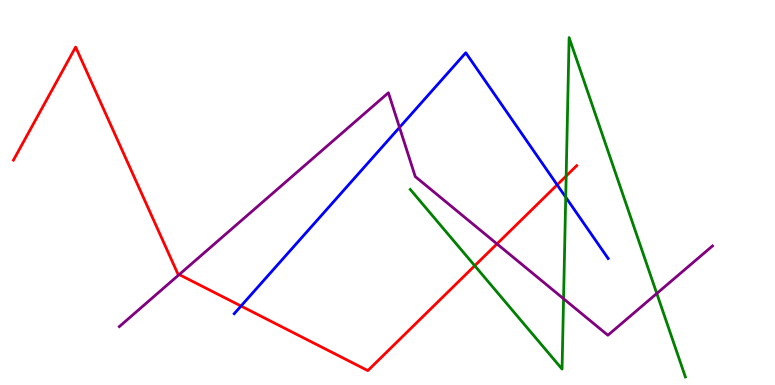[{'lines': ['blue', 'red'], 'intersections': [{'x': 3.11, 'y': 2.05}, {'x': 7.19, 'y': 5.2}]}, {'lines': ['green', 'red'], 'intersections': [{'x': 6.13, 'y': 3.1}, {'x': 7.31, 'y': 5.43}]}, {'lines': ['purple', 'red'], 'intersections': [{'x': 2.31, 'y': 2.87}, {'x': 6.41, 'y': 3.67}]}, {'lines': ['blue', 'green'], 'intersections': [{'x': 7.3, 'y': 4.88}]}, {'lines': ['blue', 'purple'], 'intersections': [{'x': 5.15, 'y': 6.69}]}, {'lines': ['green', 'purple'], 'intersections': [{'x': 7.27, 'y': 2.24}, {'x': 8.47, 'y': 2.38}]}]